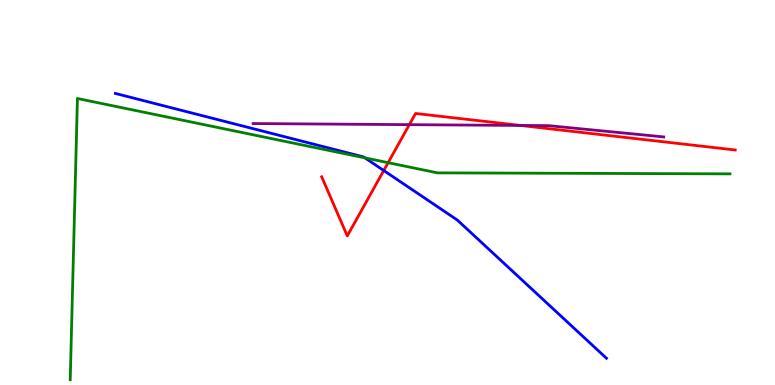[{'lines': ['blue', 'red'], 'intersections': [{'x': 4.95, 'y': 5.57}]}, {'lines': ['green', 'red'], 'intersections': [{'x': 5.01, 'y': 5.77}]}, {'lines': ['purple', 'red'], 'intersections': [{'x': 5.28, 'y': 6.76}, {'x': 6.71, 'y': 6.74}]}, {'lines': ['blue', 'green'], 'intersections': [{'x': 4.71, 'y': 5.9}]}, {'lines': ['blue', 'purple'], 'intersections': []}, {'lines': ['green', 'purple'], 'intersections': []}]